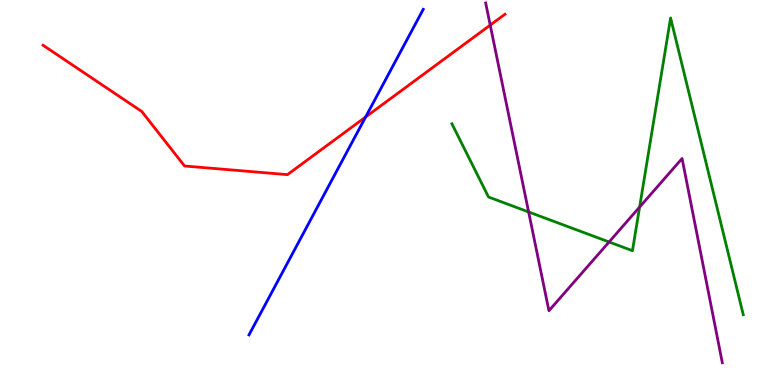[{'lines': ['blue', 'red'], 'intersections': [{'x': 4.72, 'y': 6.96}]}, {'lines': ['green', 'red'], 'intersections': []}, {'lines': ['purple', 'red'], 'intersections': [{'x': 6.33, 'y': 9.35}]}, {'lines': ['blue', 'green'], 'intersections': []}, {'lines': ['blue', 'purple'], 'intersections': []}, {'lines': ['green', 'purple'], 'intersections': [{'x': 6.82, 'y': 4.49}, {'x': 7.86, 'y': 3.72}, {'x': 8.25, 'y': 4.62}]}]